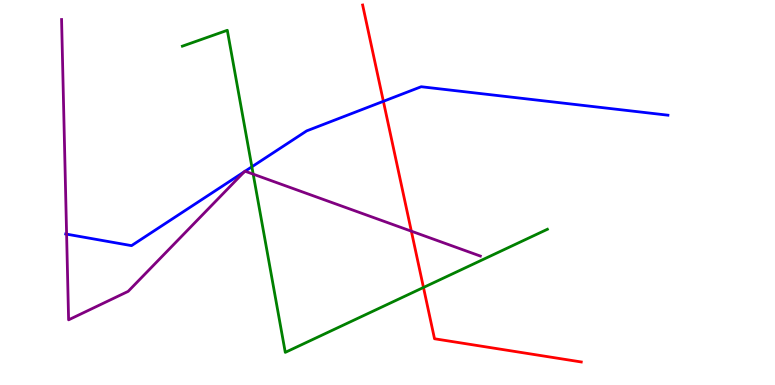[{'lines': ['blue', 'red'], 'intersections': [{'x': 4.95, 'y': 7.37}]}, {'lines': ['green', 'red'], 'intersections': [{'x': 5.46, 'y': 2.53}]}, {'lines': ['purple', 'red'], 'intersections': [{'x': 5.31, 'y': 4.0}]}, {'lines': ['blue', 'green'], 'intersections': [{'x': 3.25, 'y': 5.67}]}, {'lines': ['blue', 'purple'], 'intersections': [{'x': 0.859, 'y': 3.92}, {'x': 3.15, 'y': 5.54}, {'x': 3.16, 'y': 5.55}]}, {'lines': ['green', 'purple'], 'intersections': [{'x': 3.27, 'y': 5.48}]}]